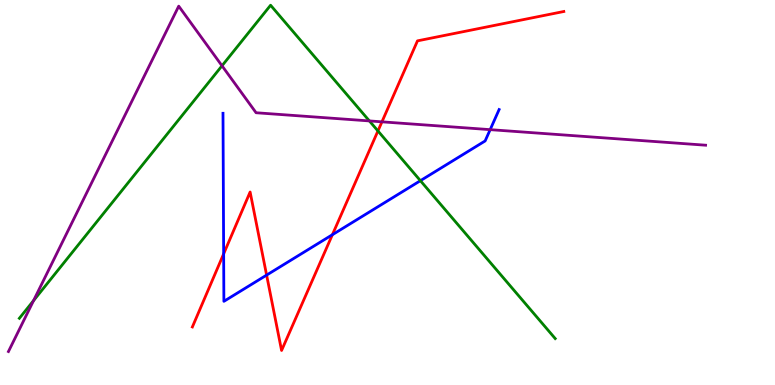[{'lines': ['blue', 'red'], 'intersections': [{'x': 2.89, 'y': 3.41}, {'x': 3.44, 'y': 2.85}, {'x': 4.29, 'y': 3.9}]}, {'lines': ['green', 'red'], 'intersections': [{'x': 4.88, 'y': 6.6}]}, {'lines': ['purple', 'red'], 'intersections': [{'x': 4.93, 'y': 6.84}]}, {'lines': ['blue', 'green'], 'intersections': [{'x': 5.42, 'y': 5.31}]}, {'lines': ['blue', 'purple'], 'intersections': [{'x': 6.32, 'y': 6.63}]}, {'lines': ['green', 'purple'], 'intersections': [{'x': 0.433, 'y': 2.19}, {'x': 2.86, 'y': 8.29}, {'x': 4.77, 'y': 6.86}]}]